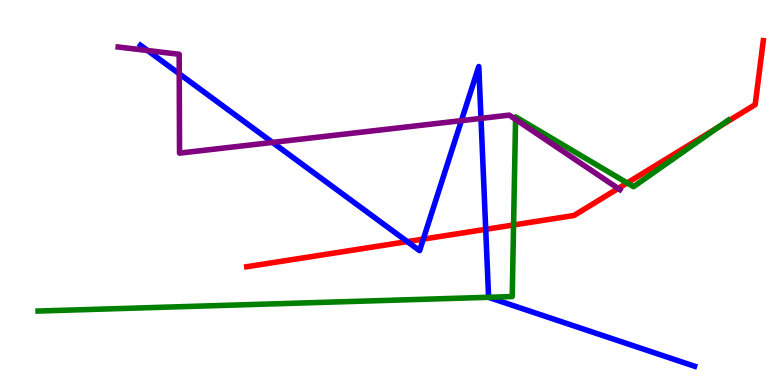[{'lines': ['blue', 'red'], 'intersections': [{'x': 5.26, 'y': 3.72}, {'x': 5.46, 'y': 3.79}, {'x': 6.27, 'y': 4.04}]}, {'lines': ['green', 'red'], 'intersections': [{'x': 6.63, 'y': 4.16}, {'x': 8.09, 'y': 5.25}, {'x': 9.27, 'y': 6.69}]}, {'lines': ['purple', 'red'], 'intersections': [{'x': 7.98, 'y': 5.11}]}, {'lines': ['blue', 'green'], 'intersections': [{'x': 6.3, 'y': 2.28}]}, {'lines': ['blue', 'purple'], 'intersections': [{'x': 1.9, 'y': 8.69}, {'x': 2.31, 'y': 8.08}, {'x': 3.52, 'y': 6.3}, {'x': 5.95, 'y': 6.87}, {'x': 6.21, 'y': 6.93}]}, {'lines': ['green', 'purple'], 'intersections': [{'x': 6.65, 'y': 6.9}]}]